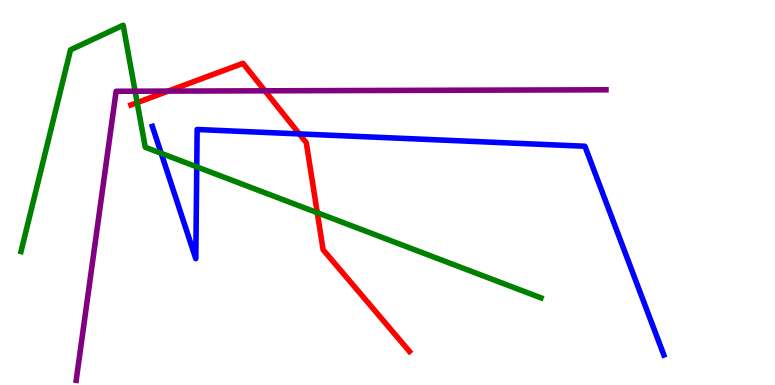[{'lines': ['blue', 'red'], 'intersections': [{'x': 3.86, 'y': 6.52}]}, {'lines': ['green', 'red'], 'intersections': [{'x': 1.77, 'y': 7.33}, {'x': 4.09, 'y': 4.48}]}, {'lines': ['purple', 'red'], 'intersections': [{'x': 2.17, 'y': 7.63}, {'x': 3.42, 'y': 7.64}]}, {'lines': ['blue', 'green'], 'intersections': [{'x': 2.08, 'y': 6.02}, {'x': 2.54, 'y': 5.67}]}, {'lines': ['blue', 'purple'], 'intersections': []}, {'lines': ['green', 'purple'], 'intersections': [{'x': 1.74, 'y': 7.63}]}]